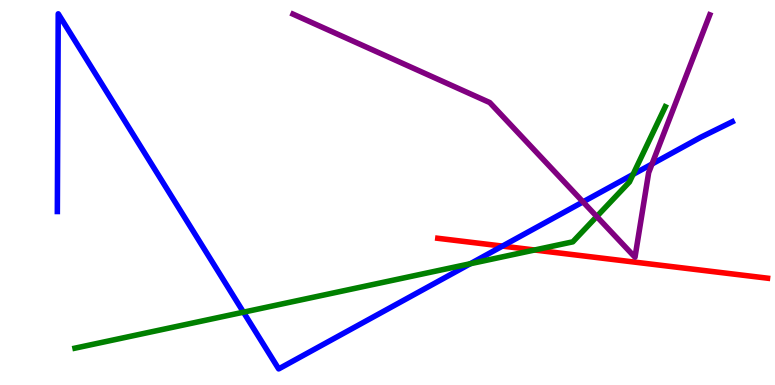[{'lines': ['blue', 'red'], 'intersections': [{'x': 6.48, 'y': 3.61}]}, {'lines': ['green', 'red'], 'intersections': [{'x': 6.9, 'y': 3.51}]}, {'lines': ['purple', 'red'], 'intersections': []}, {'lines': ['blue', 'green'], 'intersections': [{'x': 3.14, 'y': 1.89}, {'x': 6.07, 'y': 3.15}, {'x': 8.17, 'y': 5.47}]}, {'lines': ['blue', 'purple'], 'intersections': [{'x': 7.52, 'y': 4.76}, {'x': 8.41, 'y': 5.74}]}, {'lines': ['green', 'purple'], 'intersections': [{'x': 7.7, 'y': 4.38}]}]